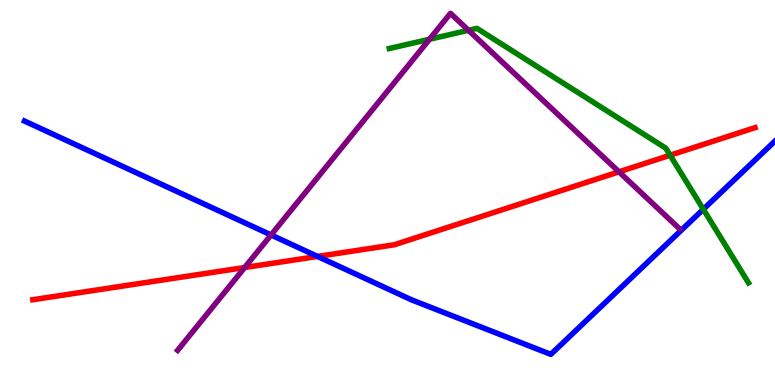[{'lines': ['blue', 'red'], 'intersections': [{'x': 4.1, 'y': 3.34}]}, {'lines': ['green', 'red'], 'intersections': [{'x': 8.65, 'y': 5.97}]}, {'lines': ['purple', 'red'], 'intersections': [{'x': 3.16, 'y': 3.05}, {'x': 7.99, 'y': 5.54}]}, {'lines': ['blue', 'green'], 'intersections': [{'x': 9.07, 'y': 4.56}]}, {'lines': ['blue', 'purple'], 'intersections': [{'x': 3.5, 'y': 3.9}]}, {'lines': ['green', 'purple'], 'intersections': [{'x': 5.54, 'y': 8.98}, {'x': 6.04, 'y': 9.21}]}]